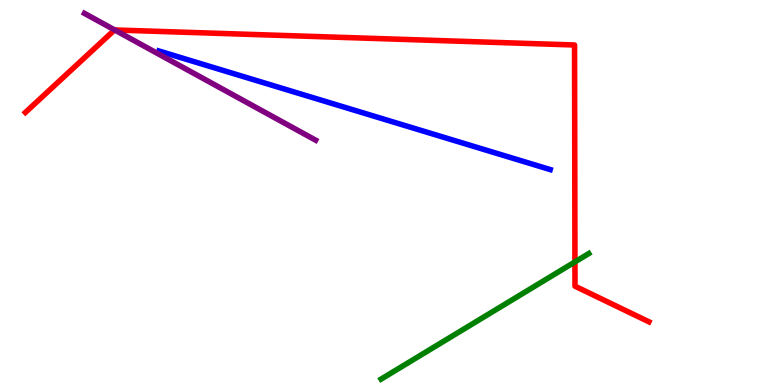[{'lines': ['blue', 'red'], 'intersections': []}, {'lines': ['green', 'red'], 'intersections': [{'x': 7.42, 'y': 3.2}]}, {'lines': ['purple', 'red'], 'intersections': [{'x': 1.48, 'y': 9.22}]}, {'lines': ['blue', 'green'], 'intersections': []}, {'lines': ['blue', 'purple'], 'intersections': []}, {'lines': ['green', 'purple'], 'intersections': []}]